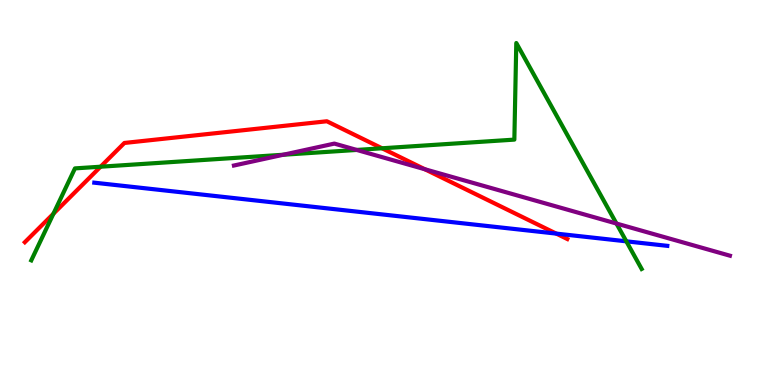[{'lines': ['blue', 'red'], 'intersections': [{'x': 7.18, 'y': 3.93}]}, {'lines': ['green', 'red'], 'intersections': [{'x': 0.69, 'y': 4.45}, {'x': 1.3, 'y': 5.67}, {'x': 4.93, 'y': 6.15}]}, {'lines': ['purple', 'red'], 'intersections': [{'x': 5.48, 'y': 5.6}]}, {'lines': ['blue', 'green'], 'intersections': [{'x': 8.08, 'y': 3.73}]}, {'lines': ['blue', 'purple'], 'intersections': []}, {'lines': ['green', 'purple'], 'intersections': [{'x': 3.66, 'y': 5.98}, {'x': 4.6, 'y': 6.11}, {'x': 7.95, 'y': 4.19}]}]